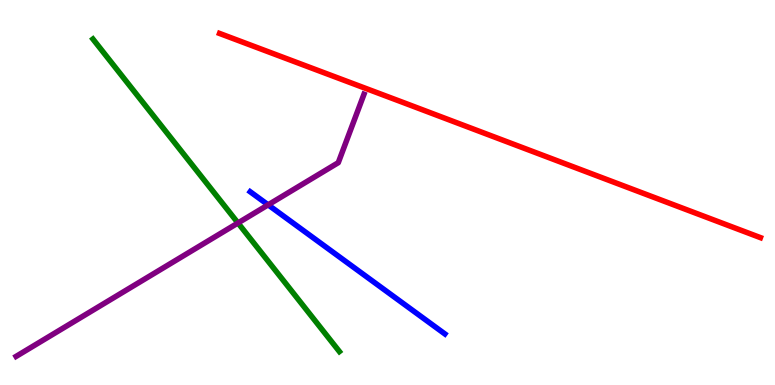[{'lines': ['blue', 'red'], 'intersections': []}, {'lines': ['green', 'red'], 'intersections': []}, {'lines': ['purple', 'red'], 'intersections': []}, {'lines': ['blue', 'green'], 'intersections': []}, {'lines': ['blue', 'purple'], 'intersections': [{'x': 3.46, 'y': 4.68}]}, {'lines': ['green', 'purple'], 'intersections': [{'x': 3.07, 'y': 4.21}]}]